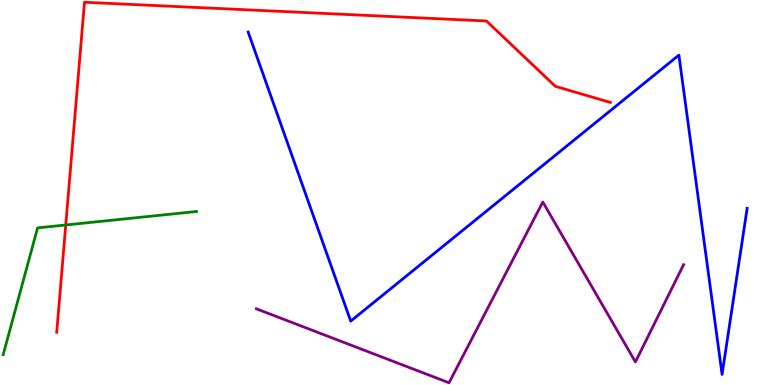[{'lines': ['blue', 'red'], 'intersections': []}, {'lines': ['green', 'red'], 'intersections': [{'x': 0.848, 'y': 4.16}]}, {'lines': ['purple', 'red'], 'intersections': []}, {'lines': ['blue', 'green'], 'intersections': []}, {'lines': ['blue', 'purple'], 'intersections': []}, {'lines': ['green', 'purple'], 'intersections': []}]